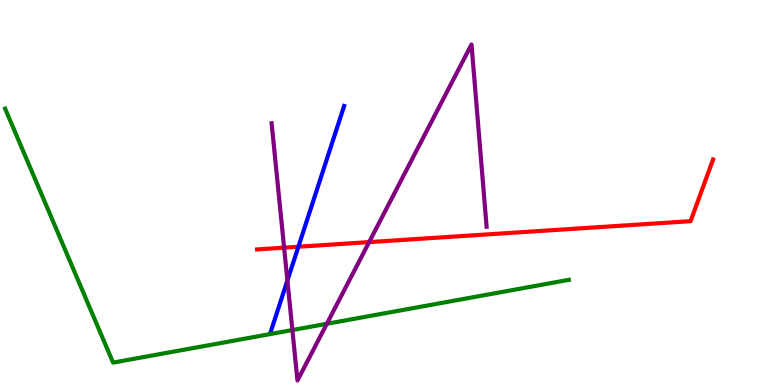[{'lines': ['blue', 'red'], 'intersections': [{'x': 3.85, 'y': 3.59}]}, {'lines': ['green', 'red'], 'intersections': []}, {'lines': ['purple', 'red'], 'intersections': [{'x': 3.67, 'y': 3.57}, {'x': 4.76, 'y': 3.71}]}, {'lines': ['blue', 'green'], 'intersections': []}, {'lines': ['blue', 'purple'], 'intersections': [{'x': 3.71, 'y': 2.71}]}, {'lines': ['green', 'purple'], 'intersections': [{'x': 3.77, 'y': 1.43}, {'x': 4.22, 'y': 1.59}]}]